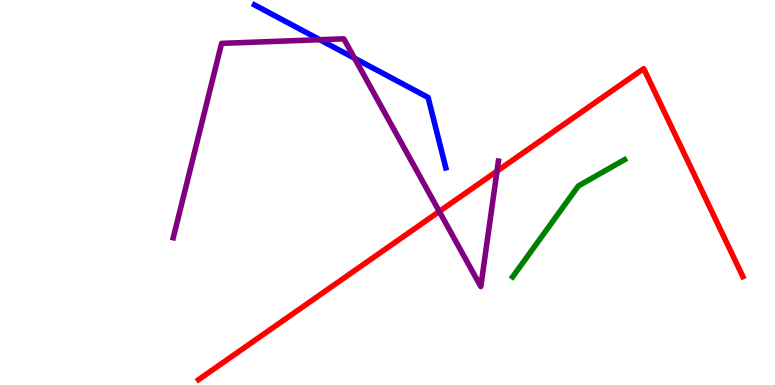[{'lines': ['blue', 'red'], 'intersections': []}, {'lines': ['green', 'red'], 'intersections': []}, {'lines': ['purple', 'red'], 'intersections': [{'x': 5.67, 'y': 4.51}, {'x': 6.41, 'y': 5.56}]}, {'lines': ['blue', 'green'], 'intersections': []}, {'lines': ['blue', 'purple'], 'intersections': [{'x': 4.13, 'y': 8.97}, {'x': 4.57, 'y': 8.49}]}, {'lines': ['green', 'purple'], 'intersections': []}]